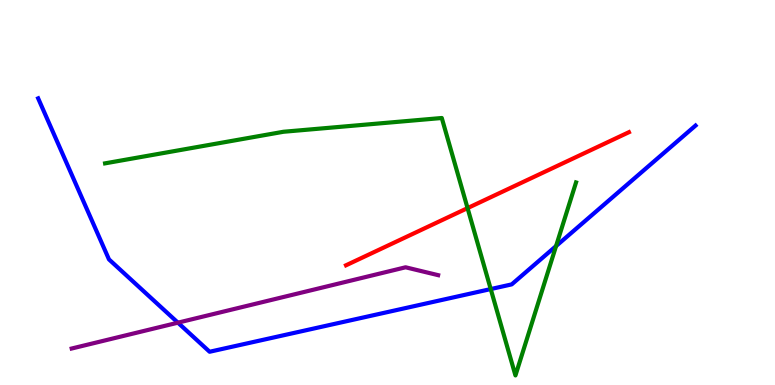[{'lines': ['blue', 'red'], 'intersections': []}, {'lines': ['green', 'red'], 'intersections': [{'x': 6.03, 'y': 4.59}]}, {'lines': ['purple', 'red'], 'intersections': []}, {'lines': ['blue', 'green'], 'intersections': [{'x': 6.33, 'y': 2.49}, {'x': 7.18, 'y': 3.61}]}, {'lines': ['blue', 'purple'], 'intersections': [{'x': 2.3, 'y': 1.62}]}, {'lines': ['green', 'purple'], 'intersections': []}]